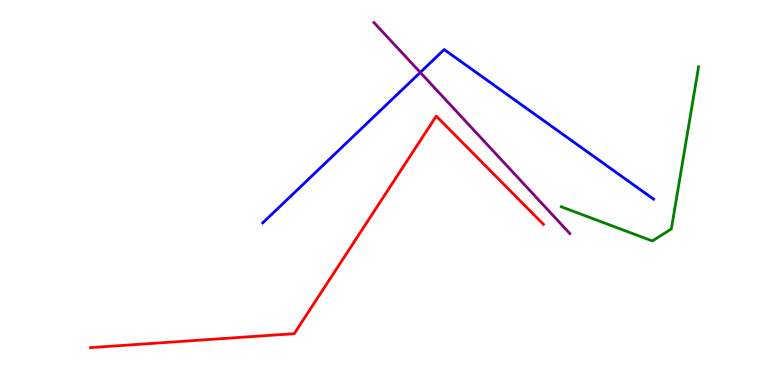[{'lines': ['blue', 'red'], 'intersections': []}, {'lines': ['green', 'red'], 'intersections': []}, {'lines': ['purple', 'red'], 'intersections': []}, {'lines': ['blue', 'green'], 'intersections': []}, {'lines': ['blue', 'purple'], 'intersections': [{'x': 5.42, 'y': 8.12}]}, {'lines': ['green', 'purple'], 'intersections': []}]